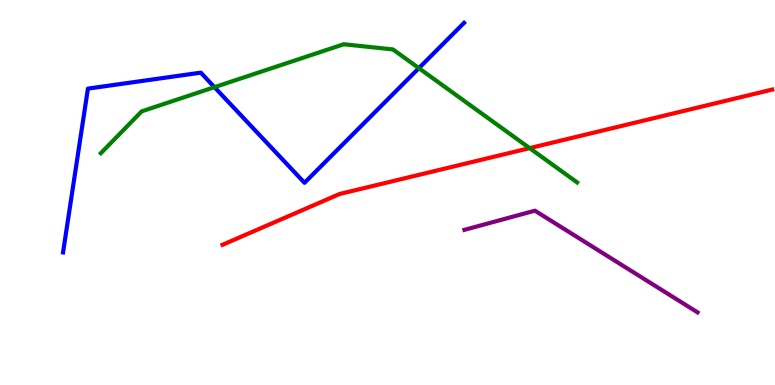[{'lines': ['blue', 'red'], 'intersections': []}, {'lines': ['green', 'red'], 'intersections': [{'x': 6.83, 'y': 6.15}]}, {'lines': ['purple', 'red'], 'intersections': []}, {'lines': ['blue', 'green'], 'intersections': [{'x': 2.77, 'y': 7.74}, {'x': 5.4, 'y': 8.23}]}, {'lines': ['blue', 'purple'], 'intersections': []}, {'lines': ['green', 'purple'], 'intersections': []}]